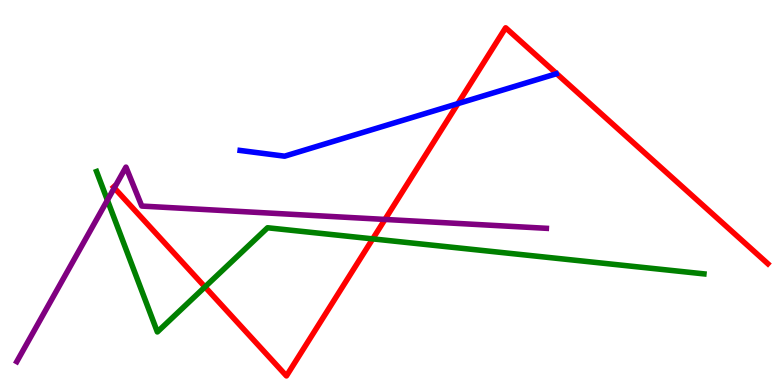[{'lines': ['blue', 'red'], 'intersections': [{'x': 5.91, 'y': 7.31}]}, {'lines': ['green', 'red'], 'intersections': [{'x': 2.64, 'y': 2.55}, {'x': 4.81, 'y': 3.8}]}, {'lines': ['purple', 'red'], 'intersections': [{'x': 1.47, 'y': 5.12}, {'x': 4.97, 'y': 4.3}]}, {'lines': ['blue', 'green'], 'intersections': []}, {'lines': ['blue', 'purple'], 'intersections': []}, {'lines': ['green', 'purple'], 'intersections': [{'x': 1.39, 'y': 4.8}]}]